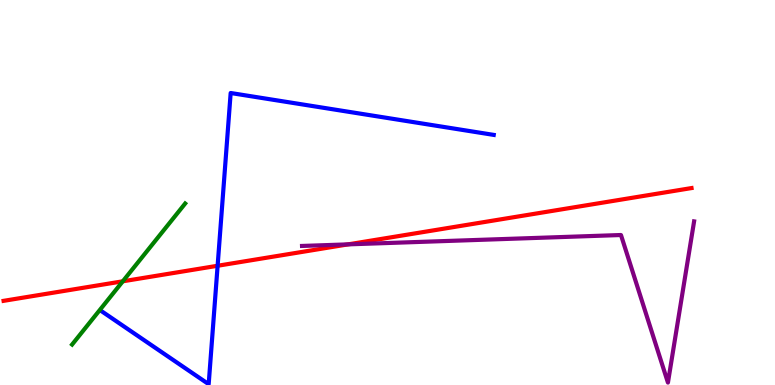[{'lines': ['blue', 'red'], 'intersections': [{'x': 2.81, 'y': 3.1}]}, {'lines': ['green', 'red'], 'intersections': [{'x': 1.58, 'y': 2.69}]}, {'lines': ['purple', 'red'], 'intersections': [{'x': 4.49, 'y': 3.65}]}, {'lines': ['blue', 'green'], 'intersections': []}, {'lines': ['blue', 'purple'], 'intersections': []}, {'lines': ['green', 'purple'], 'intersections': []}]